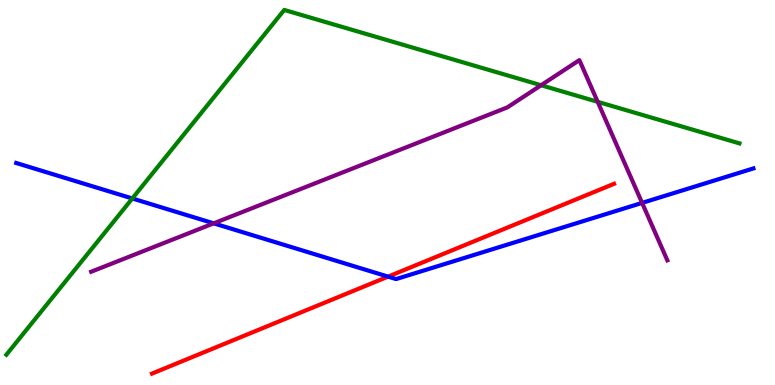[{'lines': ['blue', 'red'], 'intersections': [{'x': 5.01, 'y': 2.81}]}, {'lines': ['green', 'red'], 'intersections': []}, {'lines': ['purple', 'red'], 'intersections': []}, {'lines': ['blue', 'green'], 'intersections': [{'x': 1.71, 'y': 4.84}]}, {'lines': ['blue', 'purple'], 'intersections': [{'x': 2.76, 'y': 4.2}, {'x': 8.29, 'y': 4.73}]}, {'lines': ['green', 'purple'], 'intersections': [{'x': 6.98, 'y': 7.79}, {'x': 7.71, 'y': 7.36}]}]